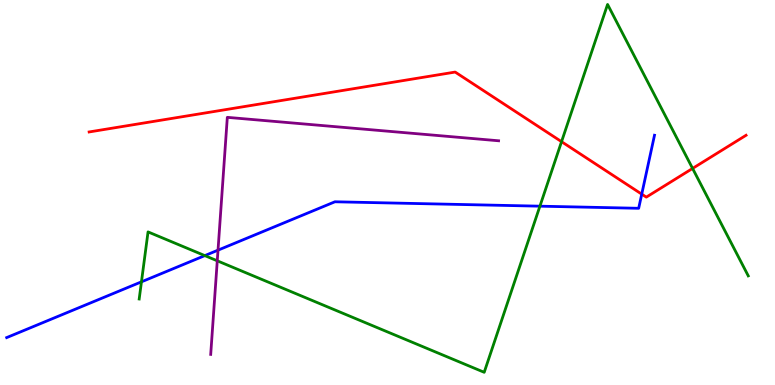[{'lines': ['blue', 'red'], 'intersections': [{'x': 8.28, 'y': 4.96}]}, {'lines': ['green', 'red'], 'intersections': [{'x': 7.25, 'y': 6.32}, {'x': 8.94, 'y': 5.63}]}, {'lines': ['purple', 'red'], 'intersections': []}, {'lines': ['blue', 'green'], 'intersections': [{'x': 1.83, 'y': 2.68}, {'x': 2.64, 'y': 3.36}, {'x': 6.97, 'y': 4.64}]}, {'lines': ['blue', 'purple'], 'intersections': [{'x': 2.81, 'y': 3.5}]}, {'lines': ['green', 'purple'], 'intersections': [{'x': 2.8, 'y': 3.23}]}]